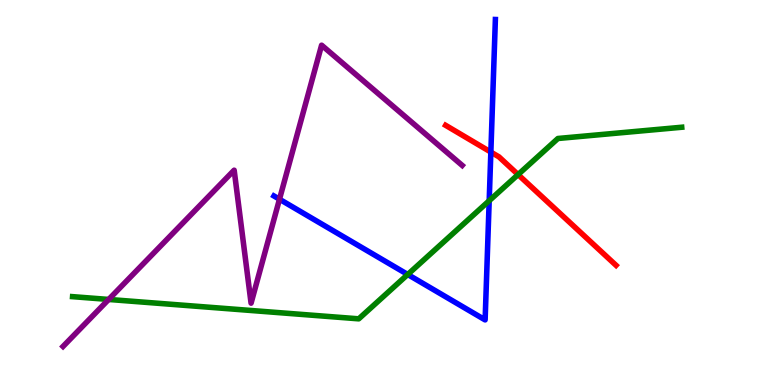[{'lines': ['blue', 'red'], 'intersections': [{'x': 6.33, 'y': 6.05}]}, {'lines': ['green', 'red'], 'intersections': [{'x': 6.68, 'y': 5.47}]}, {'lines': ['purple', 'red'], 'intersections': []}, {'lines': ['blue', 'green'], 'intersections': [{'x': 5.26, 'y': 2.87}, {'x': 6.31, 'y': 4.79}]}, {'lines': ['blue', 'purple'], 'intersections': [{'x': 3.61, 'y': 4.83}]}, {'lines': ['green', 'purple'], 'intersections': [{'x': 1.4, 'y': 2.22}]}]